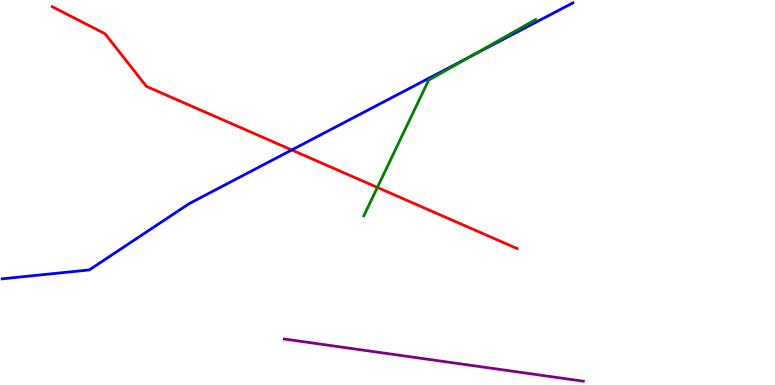[{'lines': ['blue', 'red'], 'intersections': [{'x': 3.76, 'y': 6.1}]}, {'lines': ['green', 'red'], 'intersections': [{'x': 4.87, 'y': 5.13}]}, {'lines': ['purple', 'red'], 'intersections': []}, {'lines': ['blue', 'green'], 'intersections': [{'x': 6.07, 'y': 8.53}]}, {'lines': ['blue', 'purple'], 'intersections': []}, {'lines': ['green', 'purple'], 'intersections': []}]